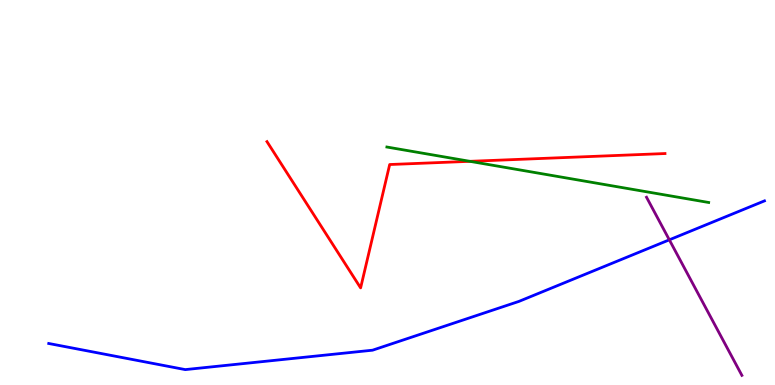[{'lines': ['blue', 'red'], 'intersections': []}, {'lines': ['green', 'red'], 'intersections': [{'x': 6.06, 'y': 5.81}]}, {'lines': ['purple', 'red'], 'intersections': []}, {'lines': ['blue', 'green'], 'intersections': []}, {'lines': ['blue', 'purple'], 'intersections': [{'x': 8.64, 'y': 3.77}]}, {'lines': ['green', 'purple'], 'intersections': []}]